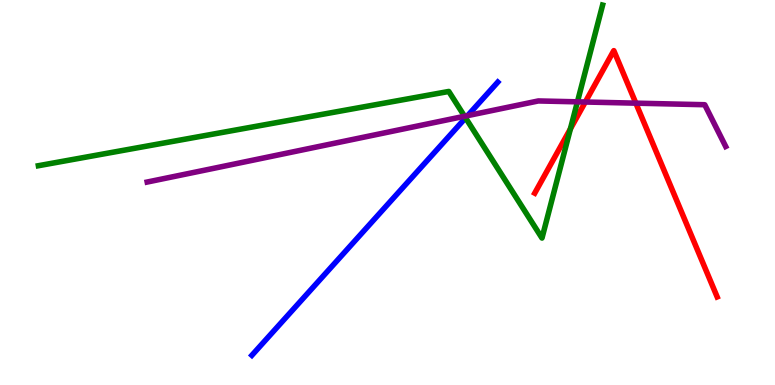[{'lines': ['blue', 'red'], 'intersections': []}, {'lines': ['green', 'red'], 'intersections': [{'x': 7.36, 'y': 6.65}]}, {'lines': ['purple', 'red'], 'intersections': [{'x': 7.55, 'y': 7.35}, {'x': 8.2, 'y': 7.32}]}, {'lines': ['blue', 'green'], 'intersections': [{'x': 6.01, 'y': 6.94}]}, {'lines': ['blue', 'purple'], 'intersections': [{'x': 6.03, 'y': 7.0}]}, {'lines': ['green', 'purple'], 'intersections': [{'x': 5.99, 'y': 6.98}, {'x': 7.45, 'y': 7.35}]}]